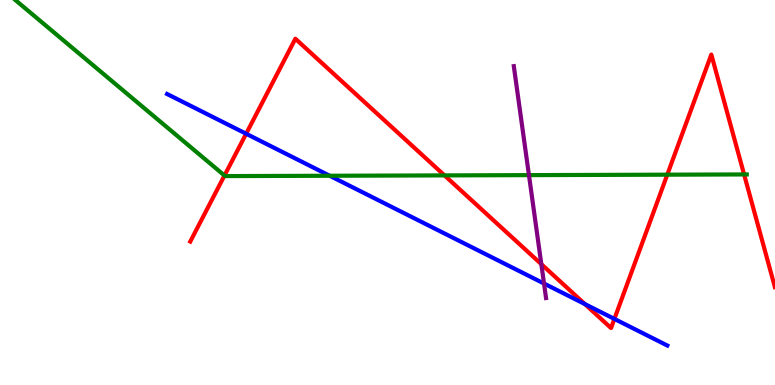[{'lines': ['blue', 'red'], 'intersections': [{'x': 3.18, 'y': 6.53}, {'x': 7.55, 'y': 2.1}, {'x': 7.93, 'y': 1.72}]}, {'lines': ['green', 'red'], 'intersections': [{'x': 2.9, 'y': 5.44}, {'x': 5.74, 'y': 5.44}, {'x': 8.61, 'y': 5.46}, {'x': 9.6, 'y': 5.47}]}, {'lines': ['purple', 'red'], 'intersections': [{'x': 6.98, 'y': 3.14}]}, {'lines': ['blue', 'green'], 'intersections': [{'x': 4.25, 'y': 5.43}]}, {'lines': ['blue', 'purple'], 'intersections': [{'x': 7.02, 'y': 2.64}]}, {'lines': ['green', 'purple'], 'intersections': [{'x': 6.83, 'y': 5.45}]}]